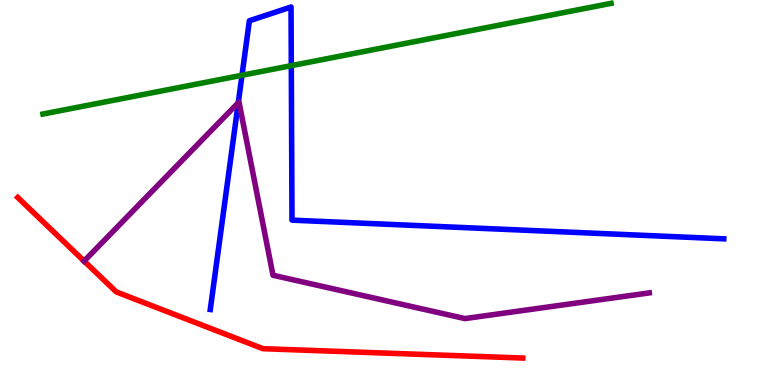[{'lines': ['blue', 'red'], 'intersections': []}, {'lines': ['green', 'red'], 'intersections': []}, {'lines': ['purple', 'red'], 'intersections': [{'x': 1.09, 'y': 3.22}]}, {'lines': ['blue', 'green'], 'intersections': [{'x': 3.12, 'y': 8.05}, {'x': 3.76, 'y': 8.29}]}, {'lines': ['blue', 'purple'], 'intersections': [{'x': 3.07, 'y': 7.33}]}, {'lines': ['green', 'purple'], 'intersections': []}]